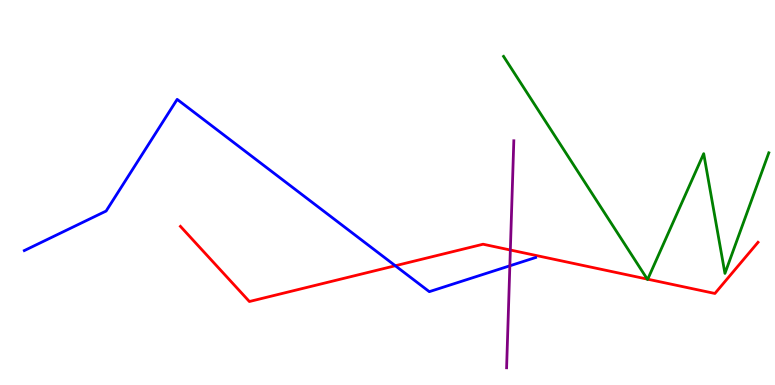[{'lines': ['blue', 'red'], 'intersections': [{'x': 5.1, 'y': 3.1}]}, {'lines': ['green', 'red'], 'intersections': [{'x': 8.35, 'y': 2.75}, {'x': 8.36, 'y': 2.75}]}, {'lines': ['purple', 'red'], 'intersections': [{'x': 6.59, 'y': 3.51}]}, {'lines': ['blue', 'green'], 'intersections': []}, {'lines': ['blue', 'purple'], 'intersections': [{'x': 6.58, 'y': 3.1}]}, {'lines': ['green', 'purple'], 'intersections': []}]